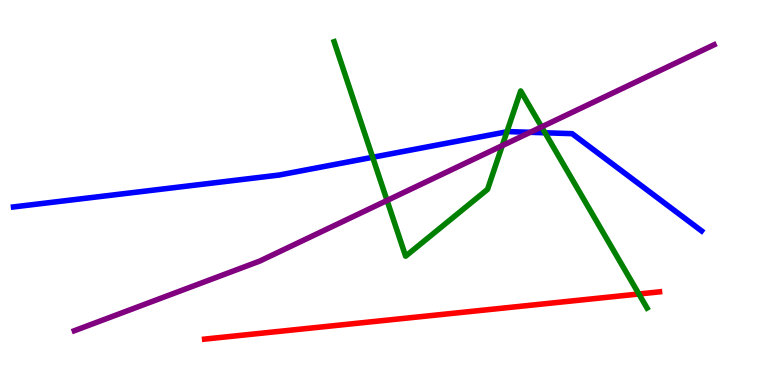[{'lines': ['blue', 'red'], 'intersections': []}, {'lines': ['green', 'red'], 'intersections': [{'x': 8.24, 'y': 2.36}]}, {'lines': ['purple', 'red'], 'intersections': []}, {'lines': ['blue', 'green'], 'intersections': [{'x': 4.81, 'y': 5.91}, {'x': 6.54, 'y': 6.58}, {'x': 7.03, 'y': 6.55}]}, {'lines': ['blue', 'purple'], 'intersections': [{'x': 6.84, 'y': 6.56}]}, {'lines': ['green', 'purple'], 'intersections': [{'x': 4.99, 'y': 4.79}, {'x': 6.48, 'y': 6.22}, {'x': 6.99, 'y': 6.7}]}]